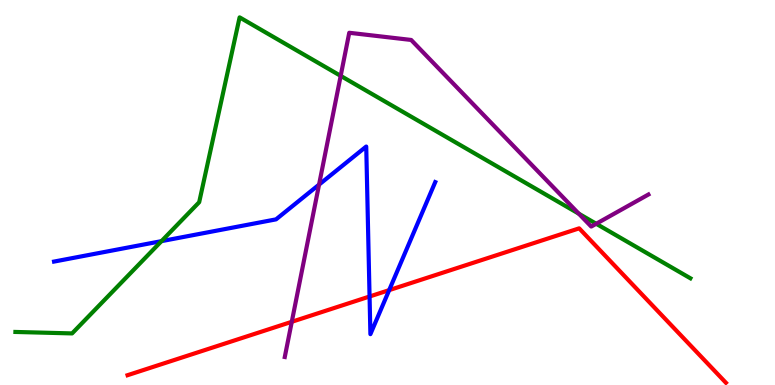[{'lines': ['blue', 'red'], 'intersections': [{'x': 4.77, 'y': 2.3}, {'x': 5.02, 'y': 2.46}]}, {'lines': ['green', 'red'], 'intersections': []}, {'lines': ['purple', 'red'], 'intersections': [{'x': 3.76, 'y': 1.64}]}, {'lines': ['blue', 'green'], 'intersections': [{'x': 2.08, 'y': 3.74}]}, {'lines': ['blue', 'purple'], 'intersections': [{'x': 4.12, 'y': 5.2}]}, {'lines': ['green', 'purple'], 'intersections': [{'x': 4.4, 'y': 8.03}, {'x': 7.47, 'y': 4.45}, {'x': 7.69, 'y': 4.19}]}]